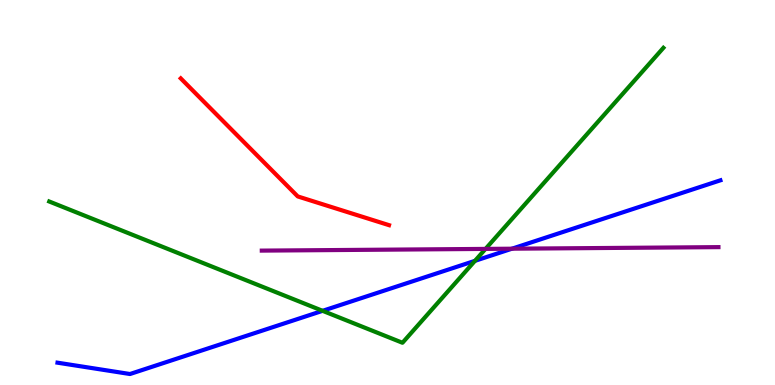[{'lines': ['blue', 'red'], 'intersections': []}, {'lines': ['green', 'red'], 'intersections': []}, {'lines': ['purple', 'red'], 'intersections': []}, {'lines': ['blue', 'green'], 'intersections': [{'x': 4.16, 'y': 1.93}, {'x': 6.13, 'y': 3.22}]}, {'lines': ['blue', 'purple'], 'intersections': [{'x': 6.61, 'y': 3.54}]}, {'lines': ['green', 'purple'], 'intersections': [{'x': 6.26, 'y': 3.53}]}]